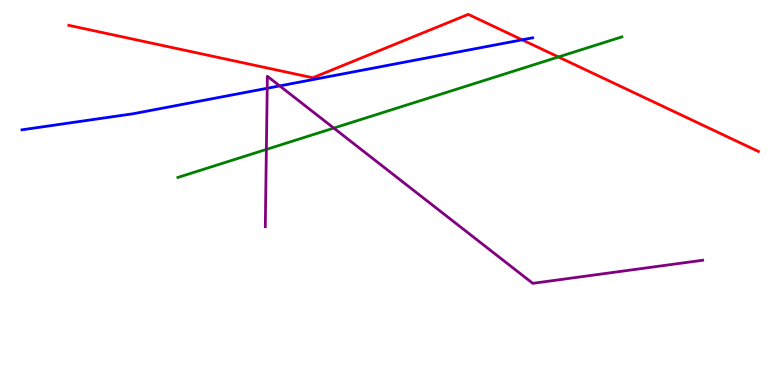[{'lines': ['blue', 'red'], 'intersections': [{'x': 6.74, 'y': 8.97}]}, {'lines': ['green', 'red'], 'intersections': [{'x': 7.21, 'y': 8.52}]}, {'lines': ['purple', 'red'], 'intersections': []}, {'lines': ['blue', 'green'], 'intersections': []}, {'lines': ['blue', 'purple'], 'intersections': [{'x': 3.45, 'y': 7.71}, {'x': 3.61, 'y': 7.77}]}, {'lines': ['green', 'purple'], 'intersections': [{'x': 3.44, 'y': 6.12}, {'x': 4.31, 'y': 6.67}]}]